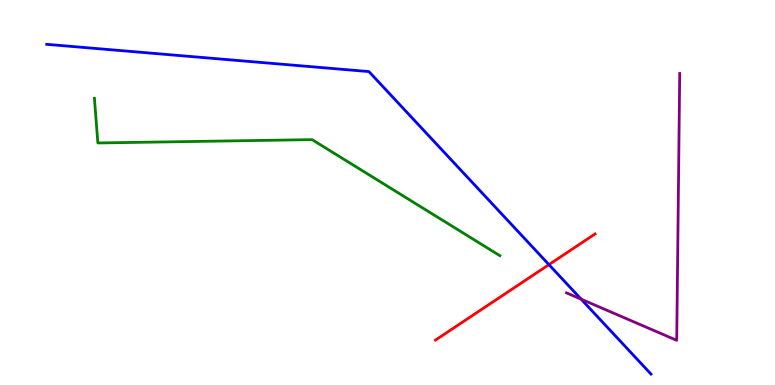[{'lines': ['blue', 'red'], 'intersections': [{'x': 7.08, 'y': 3.13}]}, {'lines': ['green', 'red'], 'intersections': []}, {'lines': ['purple', 'red'], 'intersections': []}, {'lines': ['blue', 'green'], 'intersections': []}, {'lines': ['blue', 'purple'], 'intersections': [{'x': 7.5, 'y': 2.23}]}, {'lines': ['green', 'purple'], 'intersections': []}]